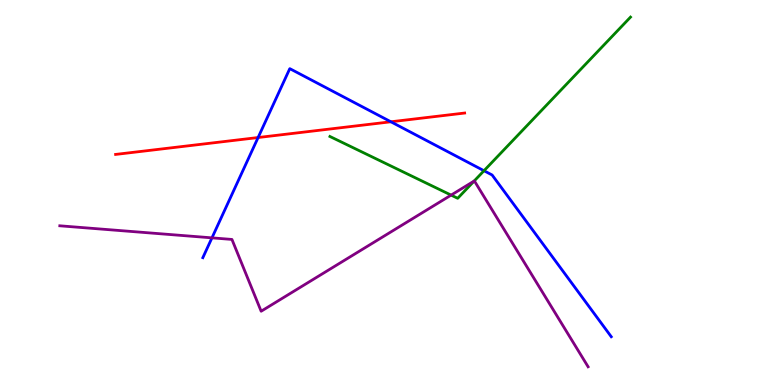[{'lines': ['blue', 'red'], 'intersections': [{'x': 3.33, 'y': 6.43}, {'x': 5.04, 'y': 6.84}]}, {'lines': ['green', 'red'], 'intersections': []}, {'lines': ['purple', 'red'], 'intersections': []}, {'lines': ['blue', 'green'], 'intersections': [{'x': 6.25, 'y': 5.57}]}, {'lines': ['blue', 'purple'], 'intersections': [{'x': 2.73, 'y': 3.82}]}, {'lines': ['green', 'purple'], 'intersections': [{'x': 5.82, 'y': 4.93}, {'x': 6.12, 'y': 5.3}]}]